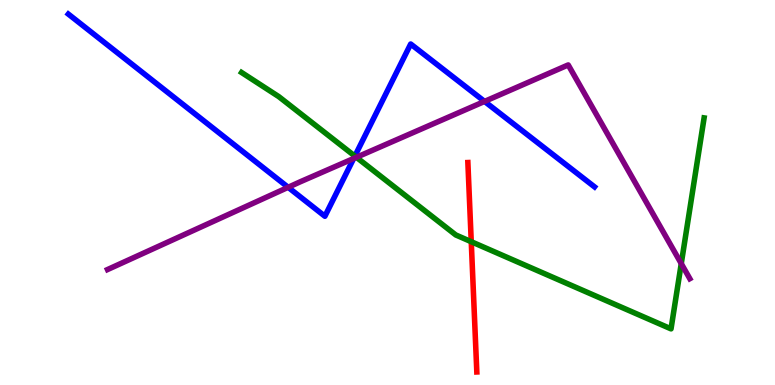[{'lines': ['blue', 'red'], 'intersections': []}, {'lines': ['green', 'red'], 'intersections': [{'x': 6.08, 'y': 3.72}]}, {'lines': ['purple', 'red'], 'intersections': []}, {'lines': ['blue', 'green'], 'intersections': [{'x': 4.58, 'y': 5.95}]}, {'lines': ['blue', 'purple'], 'intersections': [{'x': 3.72, 'y': 5.14}, {'x': 4.56, 'y': 5.88}, {'x': 6.25, 'y': 7.37}]}, {'lines': ['green', 'purple'], 'intersections': [{'x': 4.6, 'y': 5.91}, {'x': 8.79, 'y': 3.15}]}]